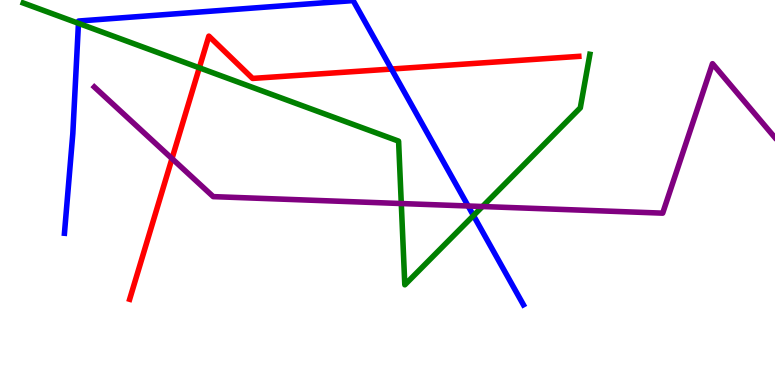[{'lines': ['blue', 'red'], 'intersections': [{'x': 5.05, 'y': 8.21}]}, {'lines': ['green', 'red'], 'intersections': [{'x': 2.57, 'y': 8.24}]}, {'lines': ['purple', 'red'], 'intersections': [{'x': 2.22, 'y': 5.88}]}, {'lines': ['blue', 'green'], 'intersections': [{'x': 1.01, 'y': 9.39}, {'x': 6.11, 'y': 4.4}]}, {'lines': ['blue', 'purple'], 'intersections': [{'x': 6.04, 'y': 4.65}]}, {'lines': ['green', 'purple'], 'intersections': [{'x': 5.18, 'y': 4.71}, {'x': 6.23, 'y': 4.64}]}]